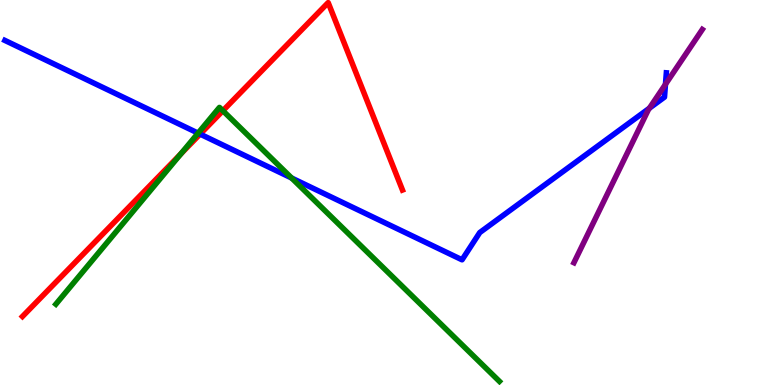[{'lines': ['blue', 'red'], 'intersections': [{'x': 2.58, 'y': 6.52}]}, {'lines': ['green', 'red'], 'intersections': [{'x': 2.33, 'y': 6.0}, {'x': 2.88, 'y': 7.12}]}, {'lines': ['purple', 'red'], 'intersections': []}, {'lines': ['blue', 'green'], 'intersections': [{'x': 2.56, 'y': 6.54}, {'x': 3.76, 'y': 5.38}]}, {'lines': ['blue', 'purple'], 'intersections': [{'x': 8.38, 'y': 7.19}, {'x': 8.59, 'y': 7.81}]}, {'lines': ['green', 'purple'], 'intersections': []}]